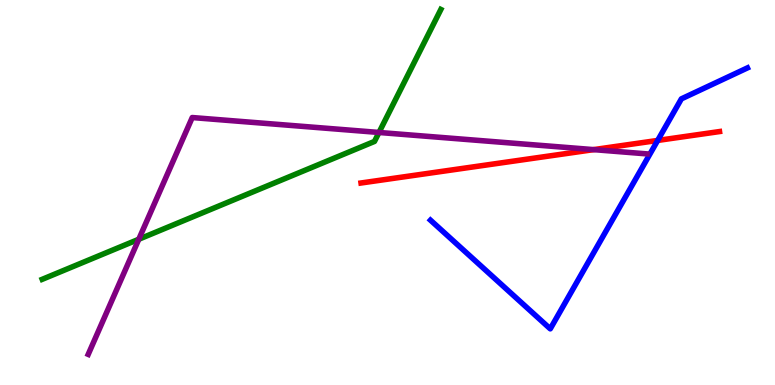[{'lines': ['blue', 'red'], 'intersections': [{'x': 8.49, 'y': 6.35}]}, {'lines': ['green', 'red'], 'intersections': []}, {'lines': ['purple', 'red'], 'intersections': [{'x': 7.66, 'y': 6.11}]}, {'lines': ['blue', 'green'], 'intersections': []}, {'lines': ['blue', 'purple'], 'intersections': []}, {'lines': ['green', 'purple'], 'intersections': [{'x': 1.79, 'y': 3.79}, {'x': 4.89, 'y': 6.56}]}]